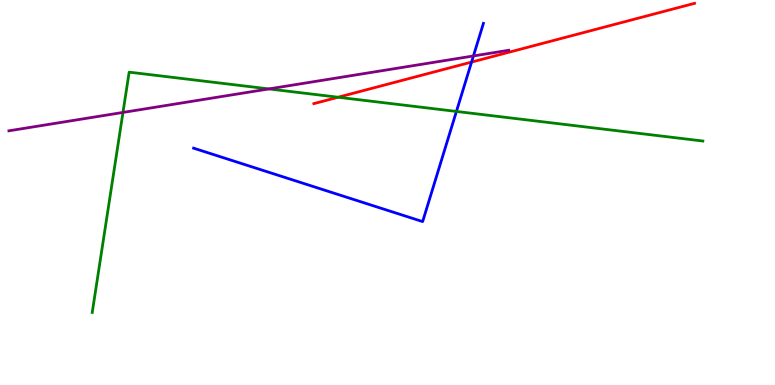[{'lines': ['blue', 'red'], 'intersections': [{'x': 6.08, 'y': 8.39}]}, {'lines': ['green', 'red'], 'intersections': [{'x': 4.36, 'y': 7.47}]}, {'lines': ['purple', 'red'], 'intersections': []}, {'lines': ['blue', 'green'], 'intersections': [{'x': 5.89, 'y': 7.11}]}, {'lines': ['blue', 'purple'], 'intersections': [{'x': 6.11, 'y': 8.55}]}, {'lines': ['green', 'purple'], 'intersections': [{'x': 1.59, 'y': 7.08}, {'x': 3.47, 'y': 7.69}]}]